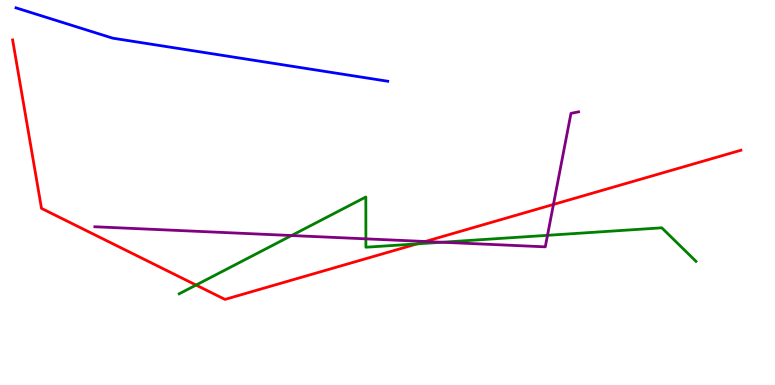[{'lines': ['blue', 'red'], 'intersections': []}, {'lines': ['green', 'red'], 'intersections': [{'x': 2.53, 'y': 2.6}, {'x': 5.38, 'y': 3.67}]}, {'lines': ['purple', 'red'], 'intersections': [{'x': 5.49, 'y': 3.73}, {'x': 7.14, 'y': 4.69}]}, {'lines': ['blue', 'green'], 'intersections': []}, {'lines': ['blue', 'purple'], 'intersections': []}, {'lines': ['green', 'purple'], 'intersections': [{'x': 3.76, 'y': 3.88}, {'x': 4.72, 'y': 3.8}, {'x': 5.7, 'y': 3.71}, {'x': 7.06, 'y': 3.89}]}]